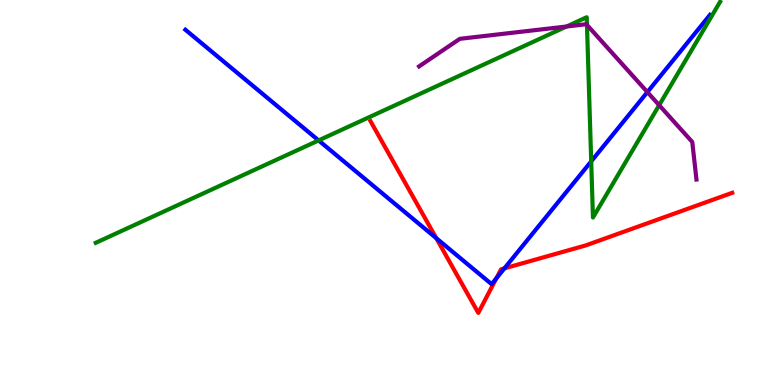[{'lines': ['blue', 'red'], 'intersections': [{'x': 5.63, 'y': 3.81}, {'x': 6.4, 'y': 2.77}, {'x': 6.51, 'y': 3.03}]}, {'lines': ['green', 'red'], 'intersections': []}, {'lines': ['purple', 'red'], 'intersections': []}, {'lines': ['blue', 'green'], 'intersections': [{'x': 4.11, 'y': 6.35}, {'x': 7.63, 'y': 5.81}]}, {'lines': ['blue', 'purple'], 'intersections': [{'x': 8.35, 'y': 7.61}]}, {'lines': ['green', 'purple'], 'intersections': [{'x': 7.31, 'y': 9.31}, {'x': 7.57, 'y': 9.35}, {'x': 8.51, 'y': 7.27}]}]